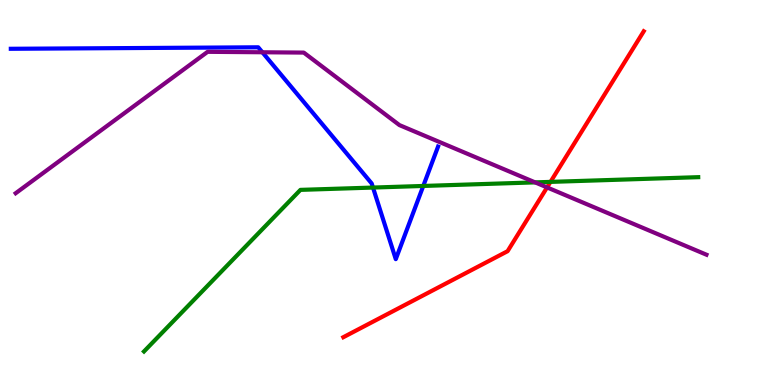[{'lines': ['blue', 'red'], 'intersections': []}, {'lines': ['green', 'red'], 'intersections': [{'x': 7.1, 'y': 5.28}]}, {'lines': ['purple', 'red'], 'intersections': [{'x': 7.06, 'y': 5.13}]}, {'lines': ['blue', 'green'], 'intersections': [{'x': 4.81, 'y': 5.13}, {'x': 5.46, 'y': 5.17}]}, {'lines': ['blue', 'purple'], 'intersections': [{'x': 3.39, 'y': 8.64}]}, {'lines': ['green', 'purple'], 'intersections': [{'x': 6.9, 'y': 5.26}]}]